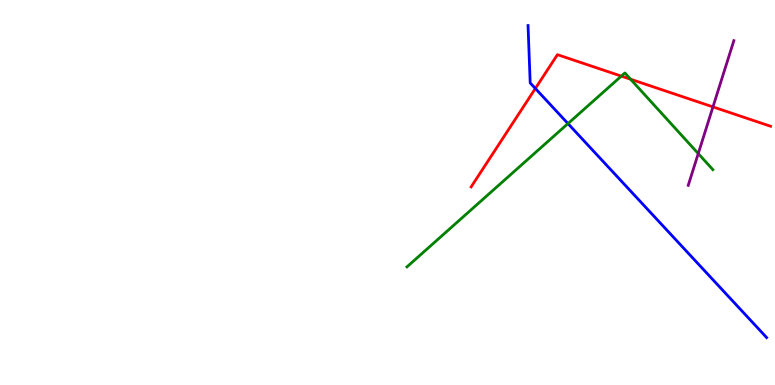[{'lines': ['blue', 'red'], 'intersections': [{'x': 6.91, 'y': 7.7}]}, {'lines': ['green', 'red'], 'intersections': [{'x': 8.02, 'y': 8.02}, {'x': 8.14, 'y': 7.94}]}, {'lines': ['purple', 'red'], 'intersections': [{'x': 9.2, 'y': 7.22}]}, {'lines': ['blue', 'green'], 'intersections': [{'x': 7.33, 'y': 6.79}]}, {'lines': ['blue', 'purple'], 'intersections': []}, {'lines': ['green', 'purple'], 'intersections': [{'x': 9.01, 'y': 6.01}]}]